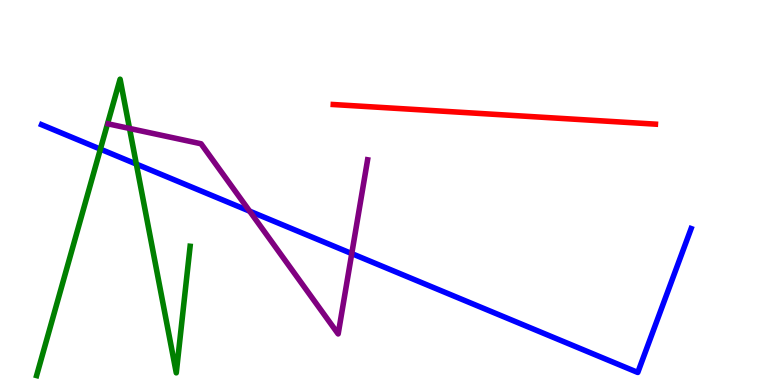[{'lines': ['blue', 'red'], 'intersections': []}, {'lines': ['green', 'red'], 'intersections': []}, {'lines': ['purple', 'red'], 'intersections': []}, {'lines': ['blue', 'green'], 'intersections': [{'x': 1.3, 'y': 6.13}, {'x': 1.76, 'y': 5.74}]}, {'lines': ['blue', 'purple'], 'intersections': [{'x': 3.22, 'y': 4.52}, {'x': 4.54, 'y': 3.41}]}, {'lines': ['green', 'purple'], 'intersections': [{'x': 1.67, 'y': 6.66}]}]